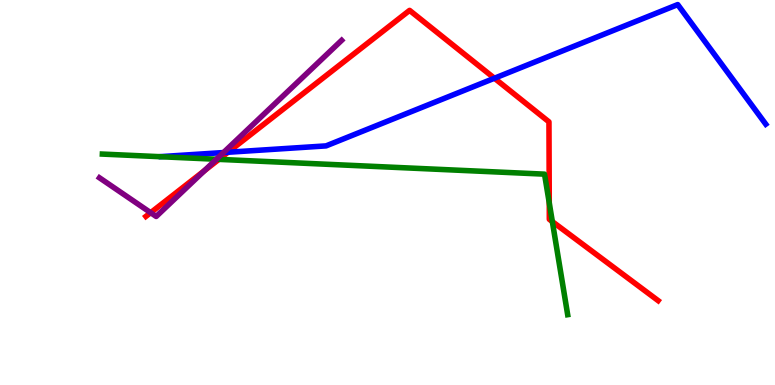[{'lines': ['blue', 'red'], 'intersections': [{'x': 2.94, 'y': 6.05}, {'x': 6.38, 'y': 7.97}]}, {'lines': ['green', 'red'], 'intersections': [{'x': 2.82, 'y': 5.86}, {'x': 7.09, 'y': 4.73}, {'x': 7.13, 'y': 4.24}]}, {'lines': ['purple', 'red'], 'intersections': [{'x': 1.94, 'y': 4.48}, {'x': 2.64, 'y': 5.57}]}, {'lines': ['blue', 'green'], 'intersections': []}, {'lines': ['blue', 'purple'], 'intersections': [{'x': 2.88, 'y': 6.04}]}, {'lines': ['green', 'purple'], 'intersections': [{'x': 2.79, 'y': 5.86}]}]